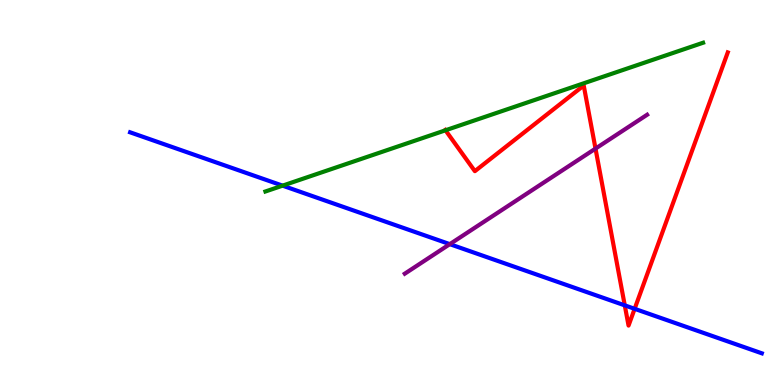[{'lines': ['blue', 'red'], 'intersections': [{'x': 8.06, 'y': 2.07}, {'x': 8.19, 'y': 1.98}]}, {'lines': ['green', 'red'], 'intersections': [{'x': 5.75, 'y': 6.62}]}, {'lines': ['purple', 'red'], 'intersections': [{'x': 7.68, 'y': 6.14}]}, {'lines': ['blue', 'green'], 'intersections': [{'x': 3.65, 'y': 5.18}]}, {'lines': ['blue', 'purple'], 'intersections': [{'x': 5.8, 'y': 3.66}]}, {'lines': ['green', 'purple'], 'intersections': []}]